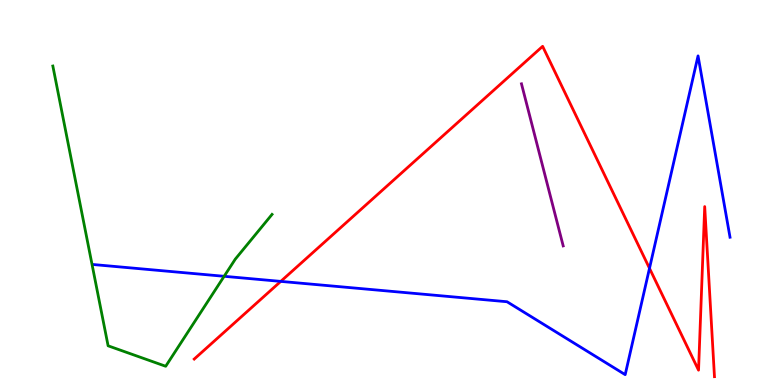[{'lines': ['blue', 'red'], 'intersections': [{'x': 3.62, 'y': 2.69}, {'x': 8.38, 'y': 3.03}]}, {'lines': ['green', 'red'], 'intersections': []}, {'lines': ['purple', 'red'], 'intersections': []}, {'lines': ['blue', 'green'], 'intersections': [{'x': 2.89, 'y': 2.82}]}, {'lines': ['blue', 'purple'], 'intersections': []}, {'lines': ['green', 'purple'], 'intersections': []}]